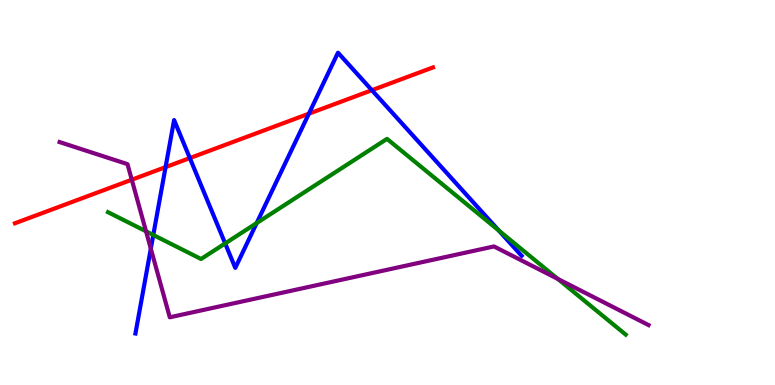[{'lines': ['blue', 'red'], 'intersections': [{'x': 2.14, 'y': 5.66}, {'x': 2.45, 'y': 5.89}, {'x': 3.99, 'y': 7.05}, {'x': 4.8, 'y': 7.66}]}, {'lines': ['green', 'red'], 'intersections': []}, {'lines': ['purple', 'red'], 'intersections': [{'x': 1.7, 'y': 5.33}]}, {'lines': ['blue', 'green'], 'intersections': [{'x': 1.98, 'y': 3.9}, {'x': 2.91, 'y': 3.68}, {'x': 3.31, 'y': 4.21}, {'x': 6.44, 'y': 4.01}]}, {'lines': ['blue', 'purple'], 'intersections': [{'x': 1.95, 'y': 3.54}]}, {'lines': ['green', 'purple'], 'intersections': [{'x': 1.88, 'y': 3.99}, {'x': 7.2, 'y': 2.76}]}]